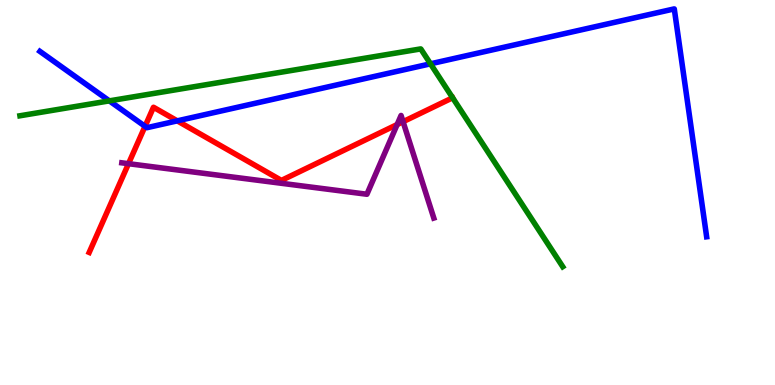[{'lines': ['blue', 'red'], 'intersections': [{'x': 1.87, 'y': 6.72}, {'x': 2.29, 'y': 6.86}]}, {'lines': ['green', 'red'], 'intersections': []}, {'lines': ['purple', 'red'], 'intersections': [{'x': 1.66, 'y': 5.75}, {'x': 5.12, 'y': 6.76}, {'x': 5.2, 'y': 6.84}]}, {'lines': ['blue', 'green'], 'intersections': [{'x': 1.41, 'y': 7.38}, {'x': 5.55, 'y': 8.34}]}, {'lines': ['blue', 'purple'], 'intersections': []}, {'lines': ['green', 'purple'], 'intersections': []}]